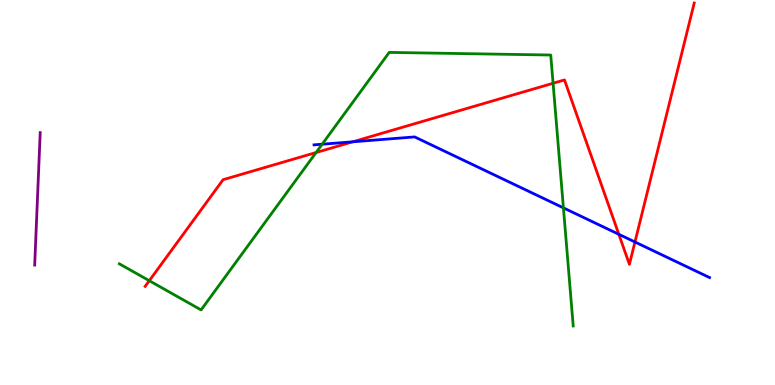[{'lines': ['blue', 'red'], 'intersections': [{'x': 4.55, 'y': 6.32}, {'x': 7.98, 'y': 3.91}, {'x': 8.19, 'y': 3.71}]}, {'lines': ['green', 'red'], 'intersections': [{'x': 1.93, 'y': 2.71}, {'x': 4.08, 'y': 6.04}, {'x': 7.14, 'y': 7.84}]}, {'lines': ['purple', 'red'], 'intersections': []}, {'lines': ['blue', 'green'], 'intersections': [{'x': 4.16, 'y': 6.25}, {'x': 7.27, 'y': 4.6}]}, {'lines': ['blue', 'purple'], 'intersections': []}, {'lines': ['green', 'purple'], 'intersections': []}]